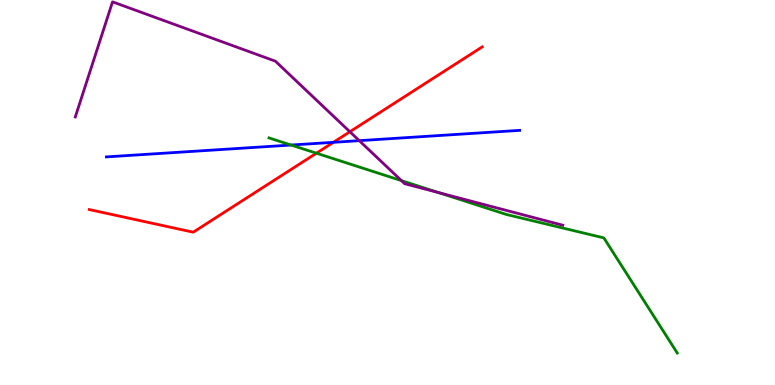[{'lines': ['blue', 'red'], 'intersections': [{'x': 4.3, 'y': 6.3}]}, {'lines': ['green', 'red'], 'intersections': [{'x': 4.08, 'y': 6.02}]}, {'lines': ['purple', 'red'], 'intersections': [{'x': 4.51, 'y': 6.58}]}, {'lines': ['blue', 'green'], 'intersections': [{'x': 3.76, 'y': 6.23}]}, {'lines': ['blue', 'purple'], 'intersections': [{'x': 4.64, 'y': 6.35}]}, {'lines': ['green', 'purple'], 'intersections': [{'x': 5.18, 'y': 5.31}, {'x': 5.66, 'y': 5.0}]}]